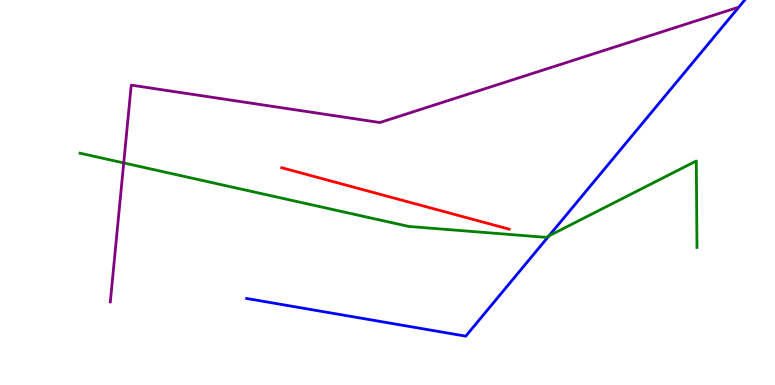[{'lines': ['blue', 'red'], 'intersections': []}, {'lines': ['green', 'red'], 'intersections': []}, {'lines': ['purple', 'red'], 'intersections': []}, {'lines': ['blue', 'green'], 'intersections': [{'x': 7.08, 'y': 3.87}]}, {'lines': ['blue', 'purple'], 'intersections': []}, {'lines': ['green', 'purple'], 'intersections': [{'x': 1.6, 'y': 5.77}]}]